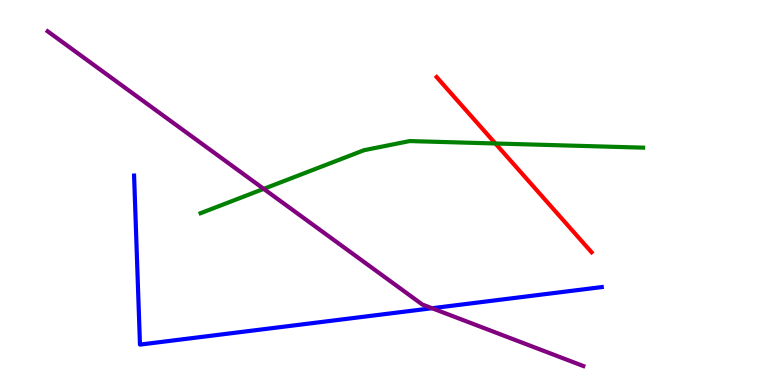[{'lines': ['blue', 'red'], 'intersections': []}, {'lines': ['green', 'red'], 'intersections': [{'x': 6.39, 'y': 6.27}]}, {'lines': ['purple', 'red'], 'intersections': []}, {'lines': ['blue', 'green'], 'intersections': []}, {'lines': ['blue', 'purple'], 'intersections': [{'x': 5.57, 'y': 1.99}]}, {'lines': ['green', 'purple'], 'intersections': [{'x': 3.4, 'y': 5.09}]}]